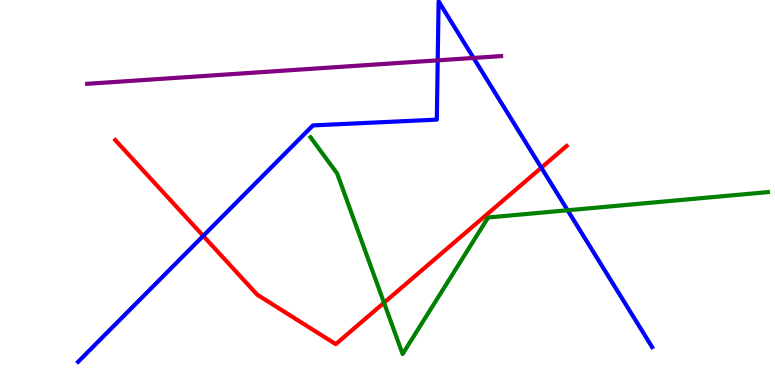[{'lines': ['blue', 'red'], 'intersections': [{'x': 2.62, 'y': 3.87}, {'x': 6.98, 'y': 5.64}]}, {'lines': ['green', 'red'], 'intersections': [{'x': 4.96, 'y': 2.14}]}, {'lines': ['purple', 'red'], 'intersections': []}, {'lines': ['blue', 'green'], 'intersections': [{'x': 7.32, 'y': 4.54}]}, {'lines': ['blue', 'purple'], 'intersections': [{'x': 5.65, 'y': 8.43}, {'x': 6.11, 'y': 8.5}]}, {'lines': ['green', 'purple'], 'intersections': []}]